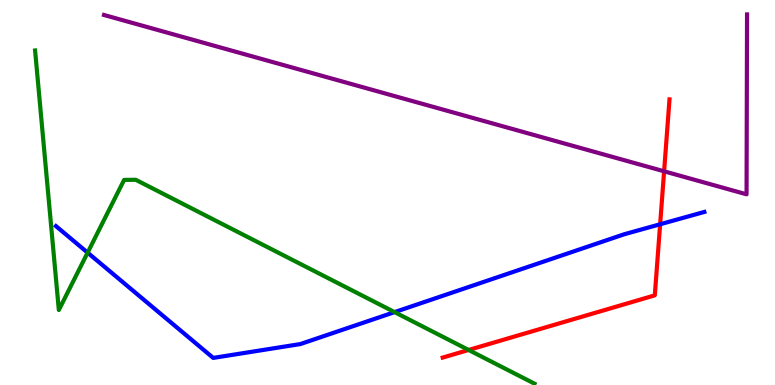[{'lines': ['blue', 'red'], 'intersections': [{'x': 8.52, 'y': 4.18}]}, {'lines': ['green', 'red'], 'intersections': [{'x': 6.05, 'y': 0.91}]}, {'lines': ['purple', 'red'], 'intersections': [{'x': 8.57, 'y': 5.55}]}, {'lines': ['blue', 'green'], 'intersections': [{'x': 1.13, 'y': 3.44}, {'x': 5.09, 'y': 1.89}]}, {'lines': ['blue', 'purple'], 'intersections': []}, {'lines': ['green', 'purple'], 'intersections': []}]